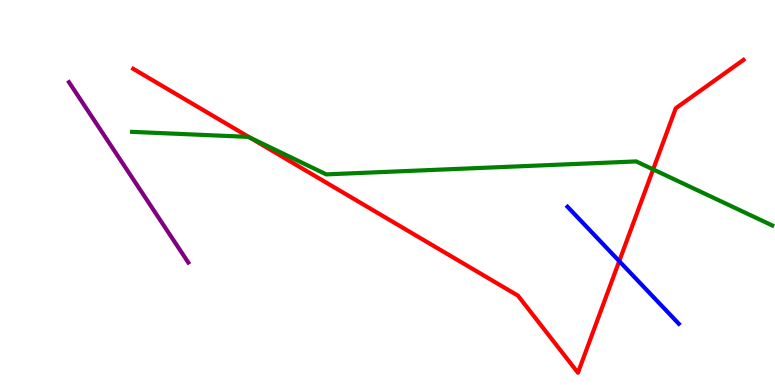[{'lines': ['blue', 'red'], 'intersections': [{'x': 7.99, 'y': 3.22}]}, {'lines': ['green', 'red'], 'intersections': [{'x': 3.22, 'y': 6.43}, {'x': 8.43, 'y': 5.6}]}, {'lines': ['purple', 'red'], 'intersections': []}, {'lines': ['blue', 'green'], 'intersections': []}, {'lines': ['blue', 'purple'], 'intersections': []}, {'lines': ['green', 'purple'], 'intersections': []}]